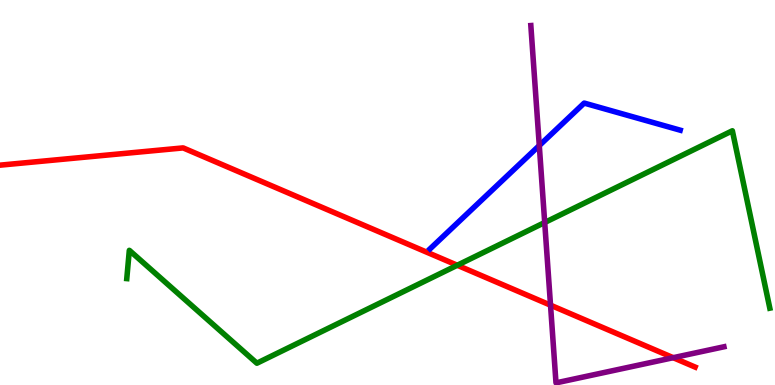[{'lines': ['blue', 'red'], 'intersections': []}, {'lines': ['green', 'red'], 'intersections': [{'x': 5.9, 'y': 3.11}]}, {'lines': ['purple', 'red'], 'intersections': [{'x': 7.1, 'y': 2.07}, {'x': 8.69, 'y': 0.709}]}, {'lines': ['blue', 'green'], 'intersections': []}, {'lines': ['blue', 'purple'], 'intersections': [{'x': 6.96, 'y': 6.22}]}, {'lines': ['green', 'purple'], 'intersections': [{'x': 7.03, 'y': 4.22}]}]